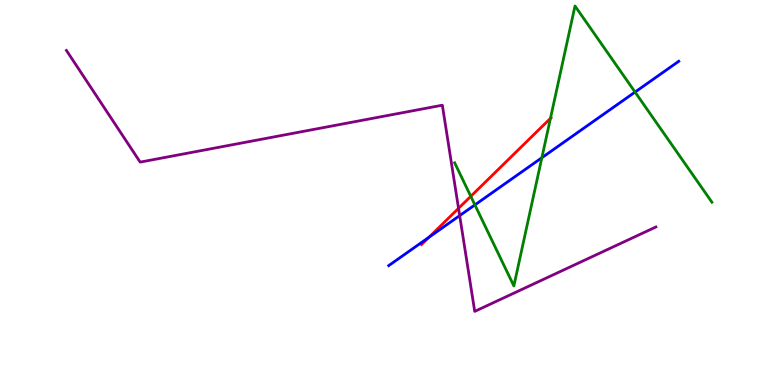[{'lines': ['blue', 'red'], 'intersections': [{'x': 5.54, 'y': 3.84}]}, {'lines': ['green', 'red'], 'intersections': [{'x': 6.07, 'y': 4.9}, {'x': 7.1, 'y': 6.93}]}, {'lines': ['purple', 'red'], 'intersections': [{'x': 5.92, 'y': 4.59}]}, {'lines': ['blue', 'green'], 'intersections': [{'x': 6.13, 'y': 4.68}, {'x': 6.99, 'y': 5.9}, {'x': 8.19, 'y': 7.61}]}, {'lines': ['blue', 'purple'], 'intersections': [{'x': 5.93, 'y': 4.4}]}, {'lines': ['green', 'purple'], 'intersections': []}]